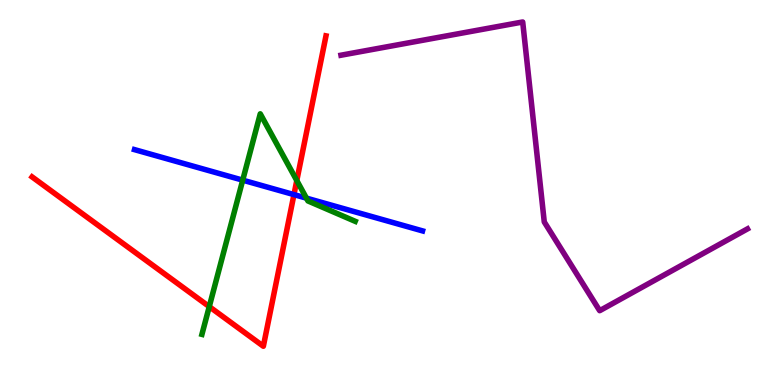[{'lines': ['blue', 'red'], 'intersections': [{'x': 3.79, 'y': 4.95}]}, {'lines': ['green', 'red'], 'intersections': [{'x': 2.7, 'y': 2.04}, {'x': 3.83, 'y': 5.31}]}, {'lines': ['purple', 'red'], 'intersections': []}, {'lines': ['blue', 'green'], 'intersections': [{'x': 3.13, 'y': 5.32}, {'x': 3.95, 'y': 4.85}]}, {'lines': ['blue', 'purple'], 'intersections': []}, {'lines': ['green', 'purple'], 'intersections': []}]